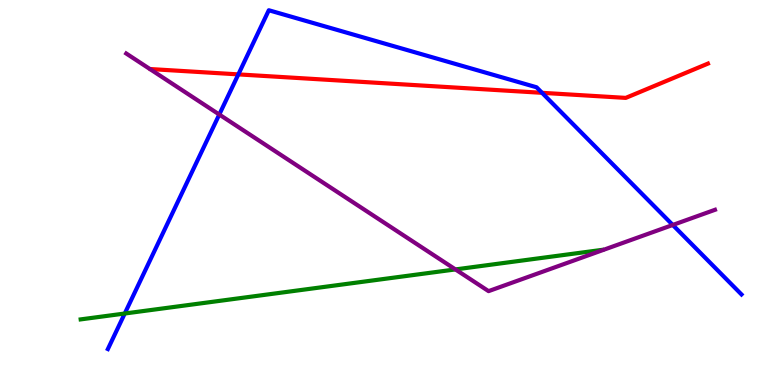[{'lines': ['blue', 'red'], 'intersections': [{'x': 3.08, 'y': 8.07}, {'x': 6.99, 'y': 7.59}]}, {'lines': ['green', 'red'], 'intersections': []}, {'lines': ['purple', 'red'], 'intersections': []}, {'lines': ['blue', 'green'], 'intersections': [{'x': 1.61, 'y': 1.86}]}, {'lines': ['blue', 'purple'], 'intersections': [{'x': 2.83, 'y': 7.03}, {'x': 8.68, 'y': 4.16}]}, {'lines': ['green', 'purple'], 'intersections': [{'x': 5.88, 'y': 3.0}]}]